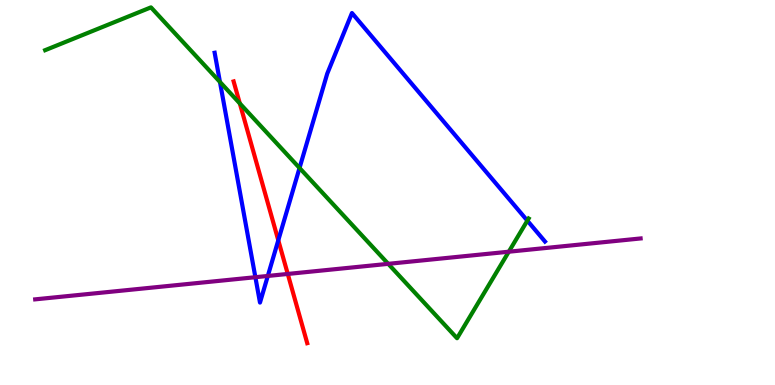[{'lines': ['blue', 'red'], 'intersections': [{'x': 3.59, 'y': 3.76}]}, {'lines': ['green', 'red'], 'intersections': [{'x': 3.09, 'y': 7.31}]}, {'lines': ['purple', 'red'], 'intersections': [{'x': 3.71, 'y': 2.88}]}, {'lines': ['blue', 'green'], 'intersections': [{'x': 2.84, 'y': 7.87}, {'x': 3.86, 'y': 5.64}, {'x': 6.8, 'y': 4.27}]}, {'lines': ['blue', 'purple'], 'intersections': [{'x': 3.3, 'y': 2.8}, {'x': 3.46, 'y': 2.83}]}, {'lines': ['green', 'purple'], 'intersections': [{'x': 5.01, 'y': 3.15}, {'x': 6.57, 'y': 3.46}]}]